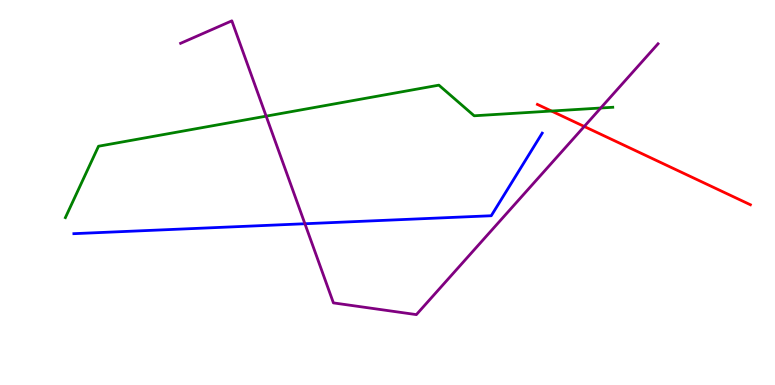[{'lines': ['blue', 'red'], 'intersections': []}, {'lines': ['green', 'red'], 'intersections': [{'x': 7.12, 'y': 7.12}]}, {'lines': ['purple', 'red'], 'intersections': [{'x': 7.54, 'y': 6.71}]}, {'lines': ['blue', 'green'], 'intersections': []}, {'lines': ['blue', 'purple'], 'intersections': [{'x': 3.93, 'y': 4.19}]}, {'lines': ['green', 'purple'], 'intersections': [{'x': 3.43, 'y': 6.98}, {'x': 7.75, 'y': 7.19}]}]